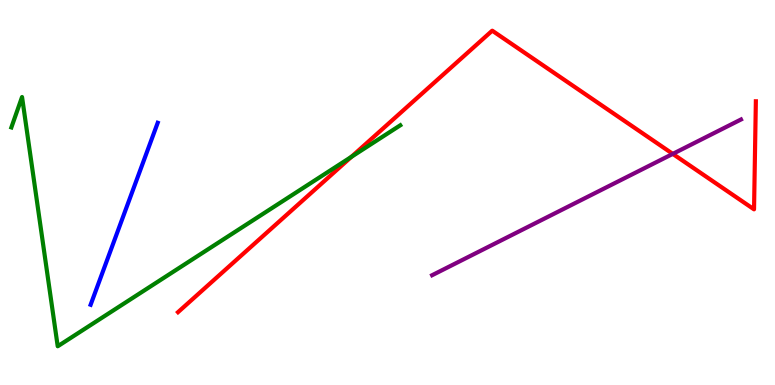[{'lines': ['blue', 'red'], 'intersections': []}, {'lines': ['green', 'red'], 'intersections': [{'x': 4.53, 'y': 5.93}]}, {'lines': ['purple', 'red'], 'intersections': [{'x': 8.68, 'y': 6.0}]}, {'lines': ['blue', 'green'], 'intersections': []}, {'lines': ['blue', 'purple'], 'intersections': []}, {'lines': ['green', 'purple'], 'intersections': []}]